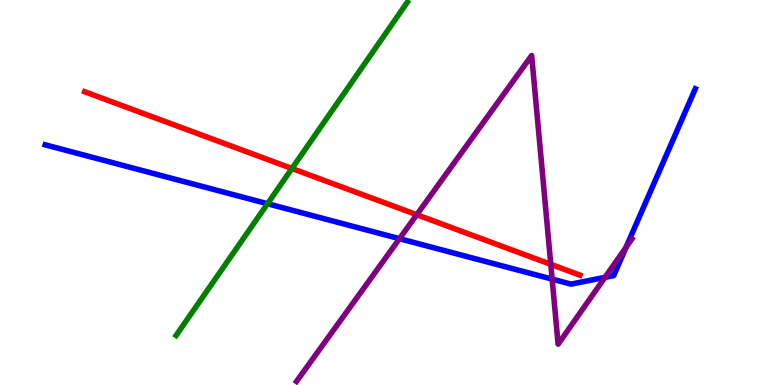[{'lines': ['blue', 'red'], 'intersections': []}, {'lines': ['green', 'red'], 'intersections': [{'x': 3.77, 'y': 5.62}]}, {'lines': ['purple', 'red'], 'intersections': [{'x': 5.38, 'y': 4.42}, {'x': 7.11, 'y': 3.13}]}, {'lines': ['blue', 'green'], 'intersections': [{'x': 3.45, 'y': 4.71}]}, {'lines': ['blue', 'purple'], 'intersections': [{'x': 5.15, 'y': 3.8}, {'x': 7.12, 'y': 2.75}, {'x': 7.81, 'y': 2.8}, {'x': 8.08, 'y': 3.57}]}, {'lines': ['green', 'purple'], 'intersections': []}]